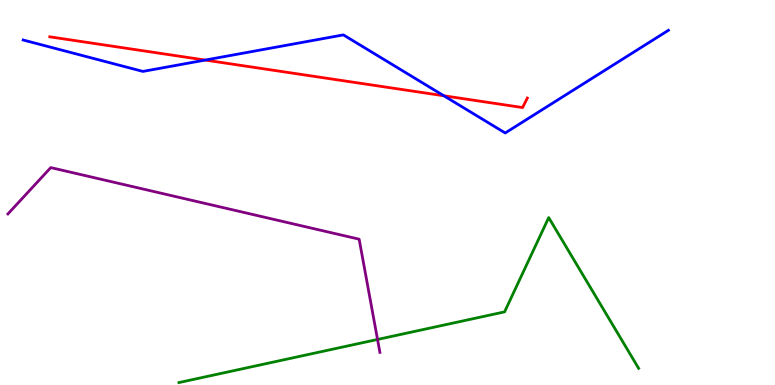[{'lines': ['blue', 'red'], 'intersections': [{'x': 2.65, 'y': 8.44}, {'x': 5.73, 'y': 7.51}]}, {'lines': ['green', 'red'], 'intersections': []}, {'lines': ['purple', 'red'], 'intersections': []}, {'lines': ['blue', 'green'], 'intersections': []}, {'lines': ['blue', 'purple'], 'intersections': []}, {'lines': ['green', 'purple'], 'intersections': [{'x': 4.87, 'y': 1.18}]}]